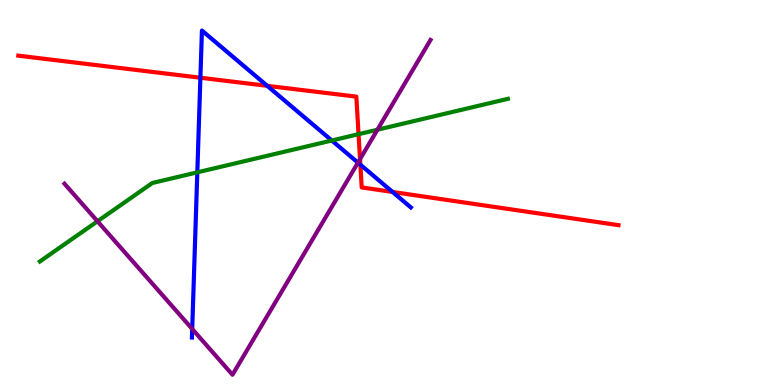[{'lines': ['blue', 'red'], 'intersections': [{'x': 2.59, 'y': 7.98}, {'x': 3.45, 'y': 7.77}, {'x': 4.65, 'y': 5.72}, {'x': 5.07, 'y': 5.01}]}, {'lines': ['green', 'red'], 'intersections': [{'x': 4.63, 'y': 6.51}]}, {'lines': ['purple', 'red'], 'intersections': [{'x': 4.65, 'y': 5.87}]}, {'lines': ['blue', 'green'], 'intersections': [{'x': 2.55, 'y': 5.52}, {'x': 4.28, 'y': 6.35}]}, {'lines': ['blue', 'purple'], 'intersections': [{'x': 2.48, 'y': 1.46}, {'x': 4.62, 'y': 5.78}]}, {'lines': ['green', 'purple'], 'intersections': [{'x': 1.26, 'y': 4.25}, {'x': 4.87, 'y': 6.63}]}]